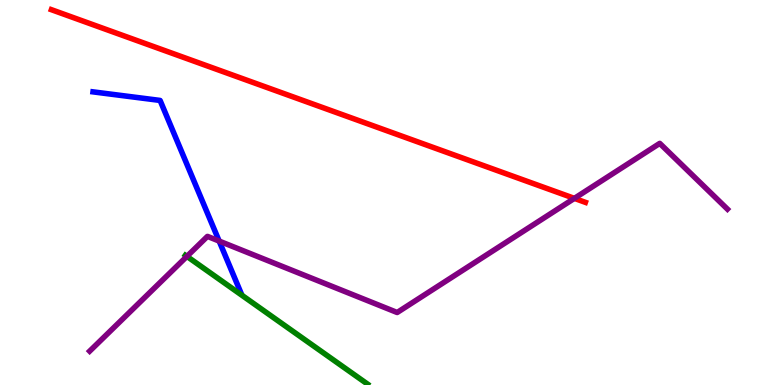[{'lines': ['blue', 'red'], 'intersections': []}, {'lines': ['green', 'red'], 'intersections': []}, {'lines': ['purple', 'red'], 'intersections': [{'x': 7.41, 'y': 4.85}]}, {'lines': ['blue', 'green'], 'intersections': []}, {'lines': ['blue', 'purple'], 'intersections': [{'x': 2.83, 'y': 3.74}]}, {'lines': ['green', 'purple'], 'intersections': [{'x': 2.41, 'y': 3.34}]}]